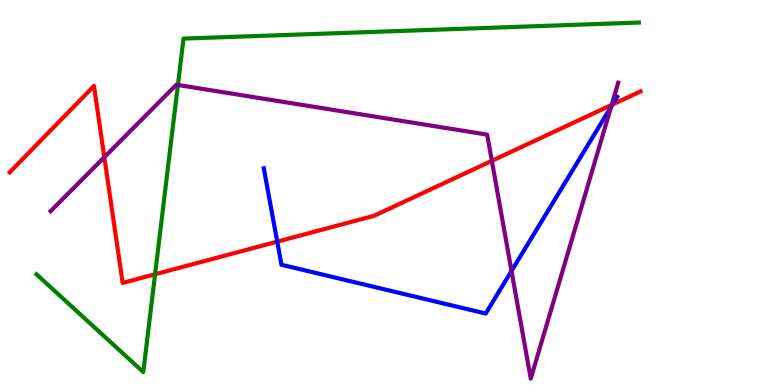[{'lines': ['blue', 'red'], 'intersections': [{'x': 3.58, 'y': 3.72}, {'x': 7.9, 'y': 7.29}]}, {'lines': ['green', 'red'], 'intersections': [{'x': 2.0, 'y': 2.88}]}, {'lines': ['purple', 'red'], 'intersections': [{'x': 1.35, 'y': 5.92}, {'x': 6.35, 'y': 5.82}, {'x': 7.89, 'y': 7.28}]}, {'lines': ['blue', 'green'], 'intersections': []}, {'lines': ['blue', 'purple'], 'intersections': [{'x': 6.6, 'y': 2.96}, {'x': 7.89, 'y': 7.23}]}, {'lines': ['green', 'purple'], 'intersections': [{'x': 2.3, 'y': 7.79}]}]